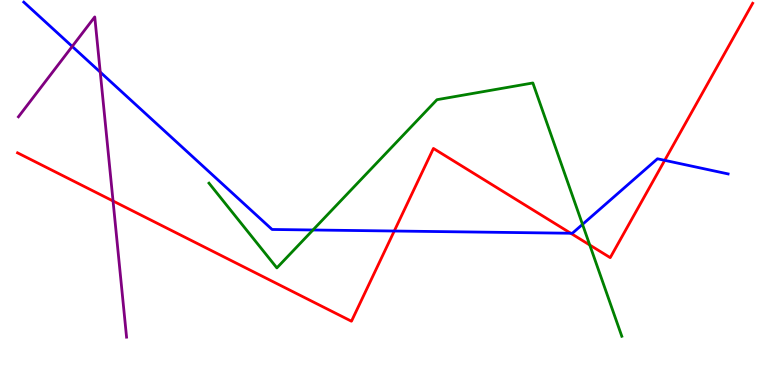[{'lines': ['blue', 'red'], 'intersections': [{'x': 5.09, 'y': 4.0}, {'x': 7.36, 'y': 3.94}, {'x': 8.58, 'y': 5.84}]}, {'lines': ['green', 'red'], 'intersections': [{'x': 7.61, 'y': 3.64}]}, {'lines': ['purple', 'red'], 'intersections': [{'x': 1.46, 'y': 4.78}]}, {'lines': ['blue', 'green'], 'intersections': [{'x': 4.04, 'y': 4.03}, {'x': 7.52, 'y': 4.17}]}, {'lines': ['blue', 'purple'], 'intersections': [{'x': 0.932, 'y': 8.79}, {'x': 1.29, 'y': 8.13}]}, {'lines': ['green', 'purple'], 'intersections': []}]